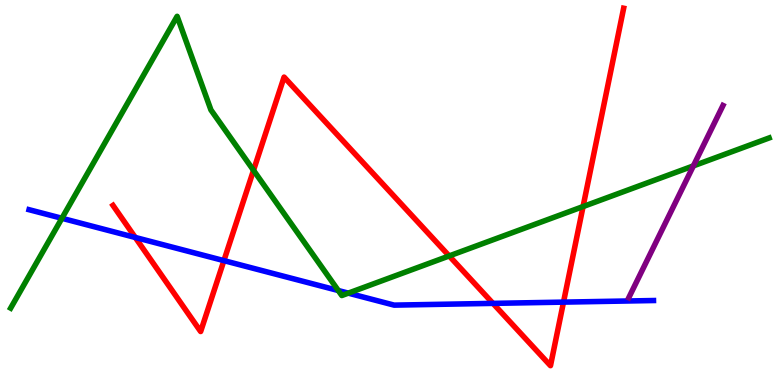[{'lines': ['blue', 'red'], 'intersections': [{'x': 1.75, 'y': 3.83}, {'x': 2.89, 'y': 3.23}, {'x': 6.36, 'y': 2.12}, {'x': 7.27, 'y': 2.15}]}, {'lines': ['green', 'red'], 'intersections': [{'x': 3.27, 'y': 5.58}, {'x': 5.8, 'y': 3.35}, {'x': 7.52, 'y': 4.63}]}, {'lines': ['purple', 'red'], 'intersections': []}, {'lines': ['blue', 'green'], 'intersections': [{'x': 0.799, 'y': 4.33}, {'x': 4.37, 'y': 2.45}, {'x': 4.49, 'y': 2.39}]}, {'lines': ['blue', 'purple'], 'intersections': []}, {'lines': ['green', 'purple'], 'intersections': [{'x': 8.95, 'y': 5.69}]}]